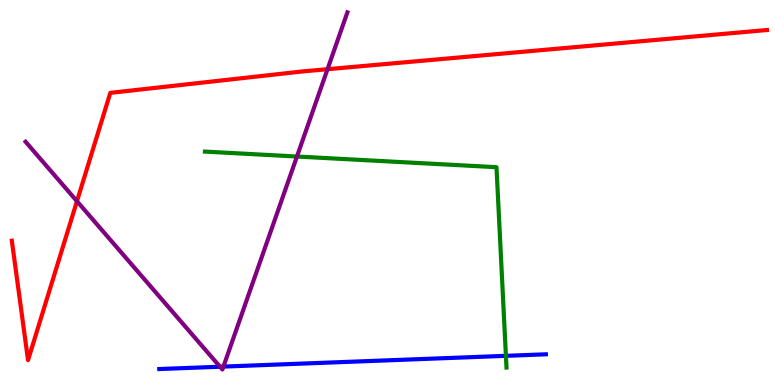[{'lines': ['blue', 'red'], 'intersections': []}, {'lines': ['green', 'red'], 'intersections': []}, {'lines': ['purple', 'red'], 'intersections': [{'x': 0.993, 'y': 4.77}, {'x': 4.23, 'y': 8.2}]}, {'lines': ['blue', 'green'], 'intersections': [{'x': 6.53, 'y': 0.758}]}, {'lines': ['blue', 'purple'], 'intersections': [{'x': 2.84, 'y': 0.475}, {'x': 2.88, 'y': 0.478}]}, {'lines': ['green', 'purple'], 'intersections': [{'x': 3.83, 'y': 5.93}]}]